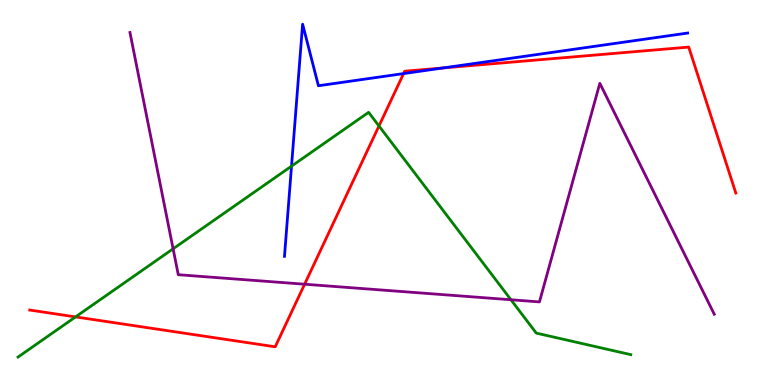[{'lines': ['blue', 'red'], 'intersections': [{'x': 5.21, 'y': 8.09}, {'x': 5.72, 'y': 8.24}]}, {'lines': ['green', 'red'], 'intersections': [{'x': 0.975, 'y': 1.77}, {'x': 4.89, 'y': 6.73}]}, {'lines': ['purple', 'red'], 'intersections': [{'x': 3.93, 'y': 2.62}]}, {'lines': ['blue', 'green'], 'intersections': [{'x': 3.76, 'y': 5.68}]}, {'lines': ['blue', 'purple'], 'intersections': []}, {'lines': ['green', 'purple'], 'intersections': [{'x': 2.23, 'y': 3.54}, {'x': 6.59, 'y': 2.21}]}]